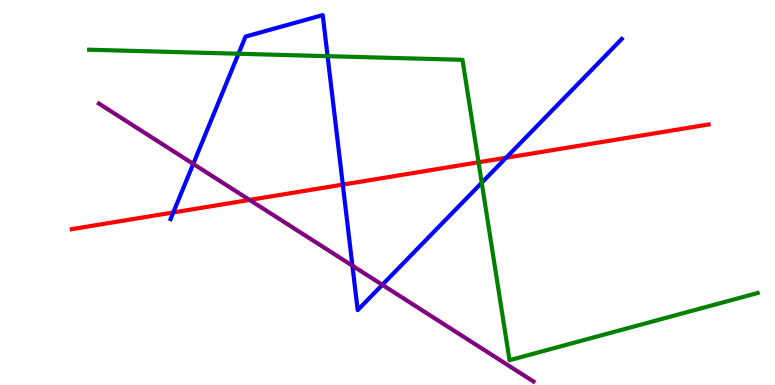[{'lines': ['blue', 'red'], 'intersections': [{'x': 2.24, 'y': 4.48}, {'x': 4.42, 'y': 5.21}, {'x': 6.53, 'y': 5.9}]}, {'lines': ['green', 'red'], 'intersections': [{'x': 6.17, 'y': 5.78}]}, {'lines': ['purple', 'red'], 'intersections': [{'x': 3.22, 'y': 4.81}]}, {'lines': ['blue', 'green'], 'intersections': [{'x': 3.08, 'y': 8.6}, {'x': 4.23, 'y': 8.54}, {'x': 6.22, 'y': 5.25}]}, {'lines': ['blue', 'purple'], 'intersections': [{'x': 2.49, 'y': 5.74}, {'x': 4.55, 'y': 3.1}, {'x': 4.93, 'y': 2.6}]}, {'lines': ['green', 'purple'], 'intersections': []}]